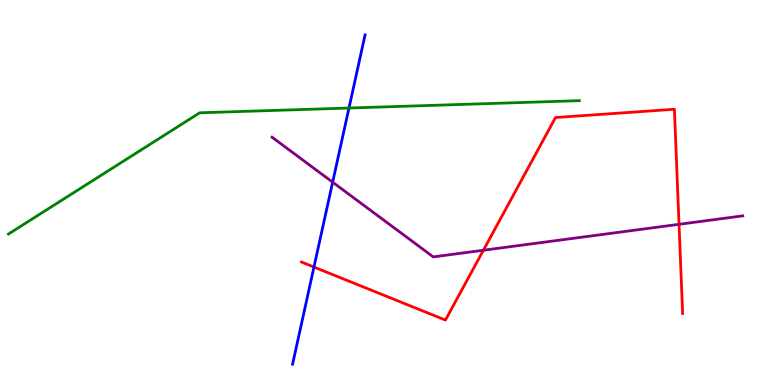[{'lines': ['blue', 'red'], 'intersections': [{'x': 4.05, 'y': 3.06}]}, {'lines': ['green', 'red'], 'intersections': []}, {'lines': ['purple', 'red'], 'intersections': [{'x': 6.24, 'y': 3.5}, {'x': 8.76, 'y': 4.17}]}, {'lines': ['blue', 'green'], 'intersections': [{'x': 4.5, 'y': 7.19}]}, {'lines': ['blue', 'purple'], 'intersections': [{'x': 4.29, 'y': 5.27}]}, {'lines': ['green', 'purple'], 'intersections': []}]